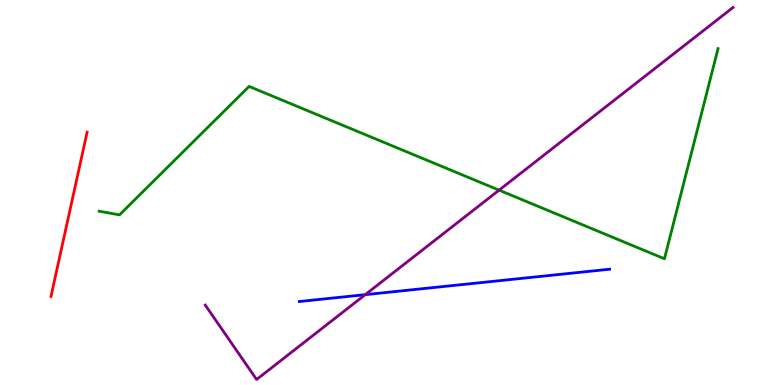[{'lines': ['blue', 'red'], 'intersections': []}, {'lines': ['green', 'red'], 'intersections': []}, {'lines': ['purple', 'red'], 'intersections': []}, {'lines': ['blue', 'green'], 'intersections': []}, {'lines': ['blue', 'purple'], 'intersections': [{'x': 4.71, 'y': 2.35}]}, {'lines': ['green', 'purple'], 'intersections': [{'x': 6.44, 'y': 5.06}]}]